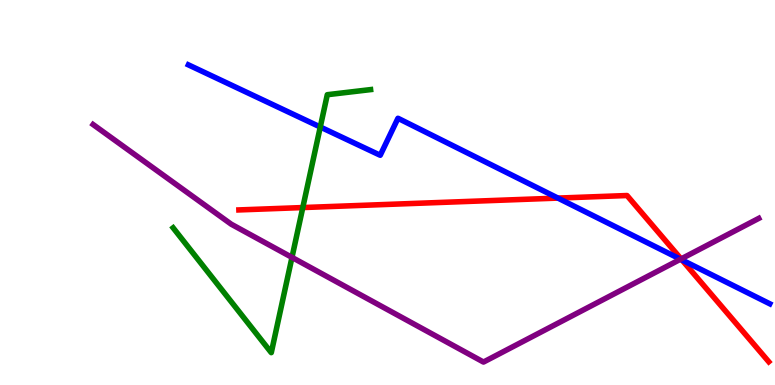[{'lines': ['blue', 'red'], 'intersections': [{'x': 7.2, 'y': 4.85}, {'x': 8.8, 'y': 3.25}]}, {'lines': ['green', 'red'], 'intersections': [{'x': 3.91, 'y': 4.61}]}, {'lines': ['purple', 'red'], 'intersections': [{'x': 8.79, 'y': 3.27}]}, {'lines': ['blue', 'green'], 'intersections': [{'x': 4.13, 'y': 6.7}]}, {'lines': ['blue', 'purple'], 'intersections': [{'x': 8.78, 'y': 3.27}]}, {'lines': ['green', 'purple'], 'intersections': [{'x': 3.77, 'y': 3.31}]}]